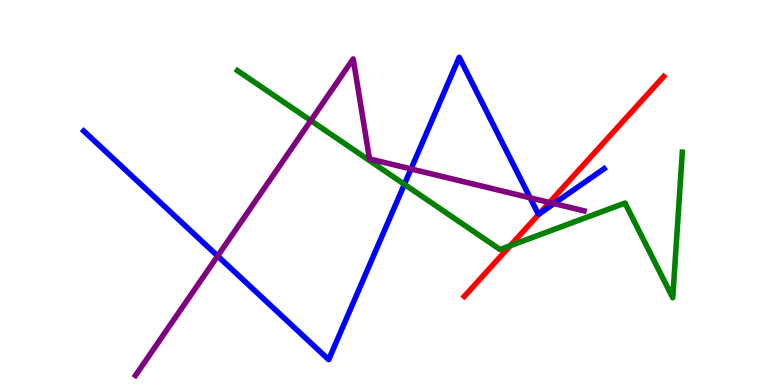[{'lines': ['blue', 'red'], 'intersections': [{'x': 6.96, 'y': 4.44}]}, {'lines': ['green', 'red'], 'intersections': [{'x': 6.58, 'y': 3.62}]}, {'lines': ['purple', 'red'], 'intersections': [{'x': 7.09, 'y': 4.74}]}, {'lines': ['blue', 'green'], 'intersections': [{'x': 5.22, 'y': 5.21}]}, {'lines': ['blue', 'purple'], 'intersections': [{'x': 2.81, 'y': 3.35}, {'x': 5.3, 'y': 5.61}, {'x': 6.84, 'y': 4.86}, {'x': 7.15, 'y': 4.71}]}, {'lines': ['green', 'purple'], 'intersections': [{'x': 4.01, 'y': 6.87}]}]